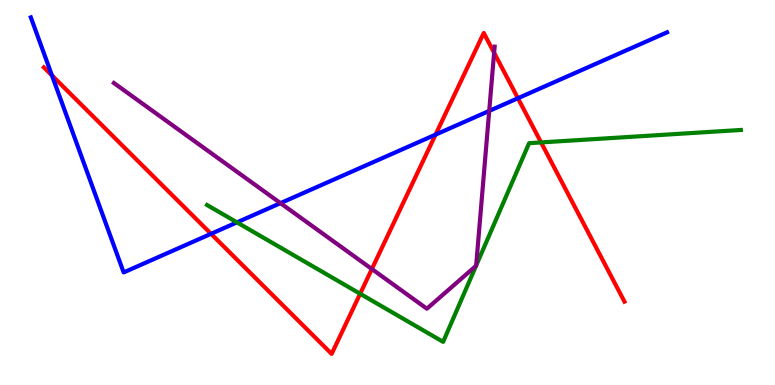[{'lines': ['blue', 'red'], 'intersections': [{'x': 0.671, 'y': 8.04}, {'x': 2.72, 'y': 3.93}, {'x': 5.62, 'y': 6.5}, {'x': 6.68, 'y': 7.45}]}, {'lines': ['green', 'red'], 'intersections': [{'x': 4.65, 'y': 2.37}, {'x': 6.98, 'y': 6.3}]}, {'lines': ['purple', 'red'], 'intersections': [{'x': 4.8, 'y': 3.01}, {'x': 6.38, 'y': 8.63}]}, {'lines': ['blue', 'green'], 'intersections': [{'x': 3.06, 'y': 4.22}]}, {'lines': ['blue', 'purple'], 'intersections': [{'x': 3.62, 'y': 4.72}, {'x': 6.31, 'y': 7.12}]}, {'lines': ['green', 'purple'], 'intersections': [{'x': 6.14, 'y': 3.1}, {'x': 6.14, 'y': 3.1}]}]